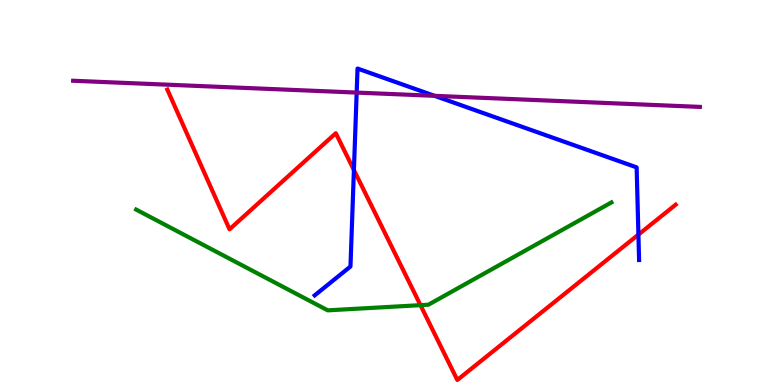[{'lines': ['blue', 'red'], 'intersections': [{'x': 4.57, 'y': 5.58}, {'x': 8.24, 'y': 3.91}]}, {'lines': ['green', 'red'], 'intersections': [{'x': 5.43, 'y': 2.07}]}, {'lines': ['purple', 'red'], 'intersections': []}, {'lines': ['blue', 'green'], 'intersections': []}, {'lines': ['blue', 'purple'], 'intersections': [{'x': 4.6, 'y': 7.6}, {'x': 5.61, 'y': 7.51}]}, {'lines': ['green', 'purple'], 'intersections': []}]